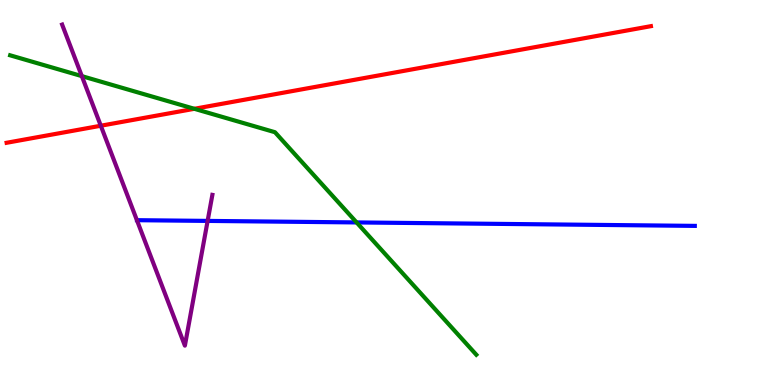[{'lines': ['blue', 'red'], 'intersections': []}, {'lines': ['green', 'red'], 'intersections': [{'x': 2.51, 'y': 7.17}]}, {'lines': ['purple', 'red'], 'intersections': [{'x': 1.3, 'y': 6.73}]}, {'lines': ['blue', 'green'], 'intersections': [{'x': 4.6, 'y': 4.22}]}, {'lines': ['blue', 'purple'], 'intersections': [{'x': 2.68, 'y': 4.26}]}, {'lines': ['green', 'purple'], 'intersections': [{'x': 1.06, 'y': 8.02}]}]